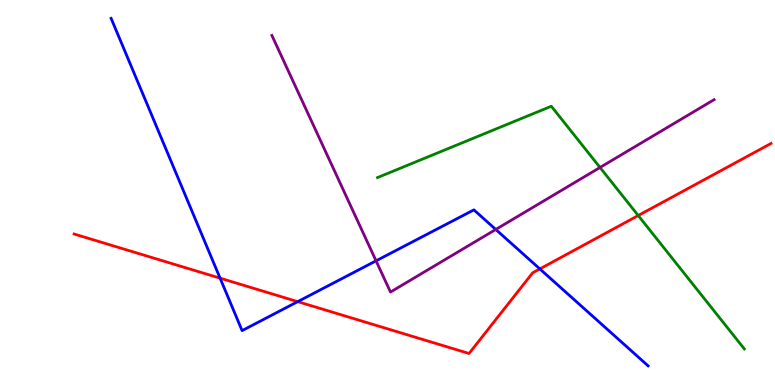[{'lines': ['blue', 'red'], 'intersections': [{'x': 2.84, 'y': 2.77}, {'x': 3.84, 'y': 2.16}, {'x': 6.97, 'y': 3.01}]}, {'lines': ['green', 'red'], 'intersections': [{'x': 8.24, 'y': 4.4}]}, {'lines': ['purple', 'red'], 'intersections': []}, {'lines': ['blue', 'green'], 'intersections': []}, {'lines': ['blue', 'purple'], 'intersections': [{'x': 4.85, 'y': 3.23}, {'x': 6.4, 'y': 4.04}]}, {'lines': ['green', 'purple'], 'intersections': [{'x': 7.74, 'y': 5.65}]}]